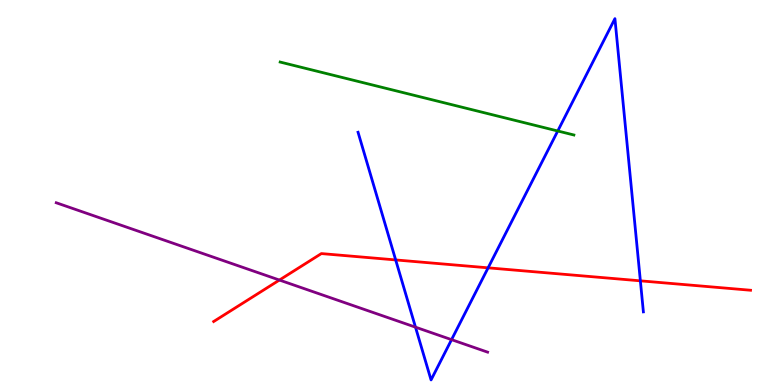[{'lines': ['blue', 'red'], 'intersections': [{'x': 5.11, 'y': 3.25}, {'x': 6.3, 'y': 3.04}, {'x': 8.26, 'y': 2.71}]}, {'lines': ['green', 'red'], 'intersections': []}, {'lines': ['purple', 'red'], 'intersections': [{'x': 3.61, 'y': 2.73}]}, {'lines': ['blue', 'green'], 'intersections': [{'x': 7.2, 'y': 6.6}]}, {'lines': ['blue', 'purple'], 'intersections': [{'x': 5.36, 'y': 1.5}, {'x': 5.83, 'y': 1.18}]}, {'lines': ['green', 'purple'], 'intersections': []}]